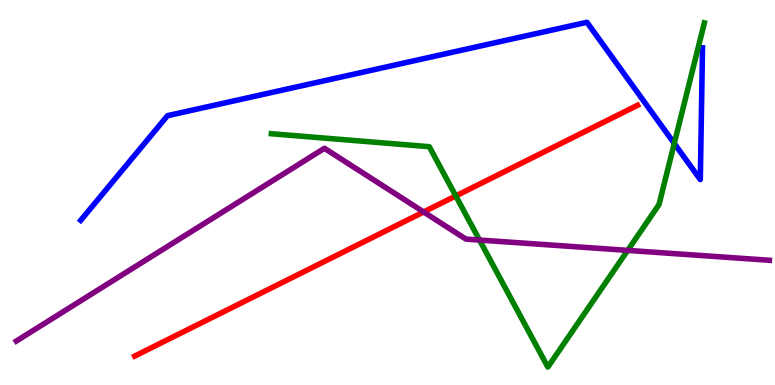[{'lines': ['blue', 'red'], 'intersections': []}, {'lines': ['green', 'red'], 'intersections': [{'x': 5.88, 'y': 4.91}]}, {'lines': ['purple', 'red'], 'intersections': [{'x': 5.47, 'y': 4.49}]}, {'lines': ['blue', 'green'], 'intersections': [{'x': 8.7, 'y': 6.27}]}, {'lines': ['blue', 'purple'], 'intersections': []}, {'lines': ['green', 'purple'], 'intersections': [{'x': 6.19, 'y': 3.77}, {'x': 8.1, 'y': 3.5}]}]